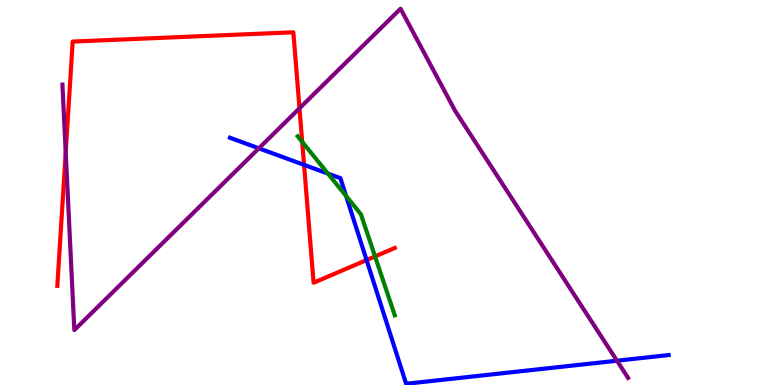[{'lines': ['blue', 'red'], 'intersections': [{'x': 3.92, 'y': 5.72}, {'x': 4.73, 'y': 3.25}]}, {'lines': ['green', 'red'], 'intersections': [{'x': 3.9, 'y': 6.32}, {'x': 4.84, 'y': 3.34}]}, {'lines': ['purple', 'red'], 'intersections': [{'x': 0.848, 'y': 6.04}, {'x': 3.86, 'y': 7.19}]}, {'lines': ['blue', 'green'], 'intersections': [{'x': 4.23, 'y': 5.49}, {'x': 4.47, 'y': 4.91}]}, {'lines': ['blue', 'purple'], 'intersections': [{'x': 3.34, 'y': 6.15}, {'x': 7.96, 'y': 0.631}]}, {'lines': ['green', 'purple'], 'intersections': []}]